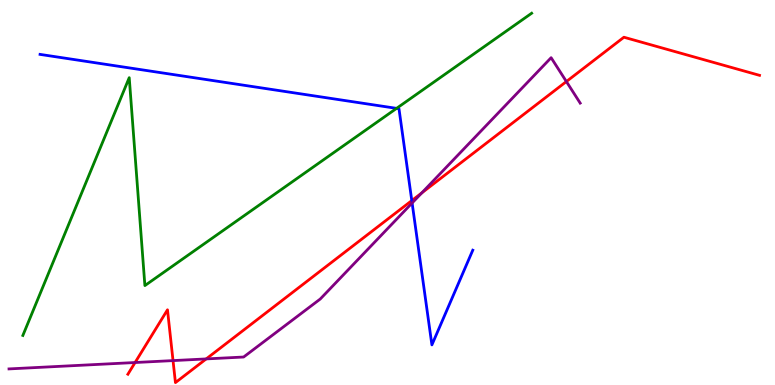[{'lines': ['blue', 'red'], 'intersections': [{'x': 5.31, 'y': 4.79}]}, {'lines': ['green', 'red'], 'intersections': []}, {'lines': ['purple', 'red'], 'intersections': [{'x': 1.74, 'y': 0.584}, {'x': 2.23, 'y': 0.634}, {'x': 2.66, 'y': 0.677}, {'x': 5.44, 'y': 4.99}, {'x': 7.31, 'y': 7.88}]}, {'lines': ['blue', 'green'], 'intersections': [{'x': 5.12, 'y': 7.19}]}, {'lines': ['blue', 'purple'], 'intersections': [{'x': 5.32, 'y': 4.73}]}, {'lines': ['green', 'purple'], 'intersections': []}]